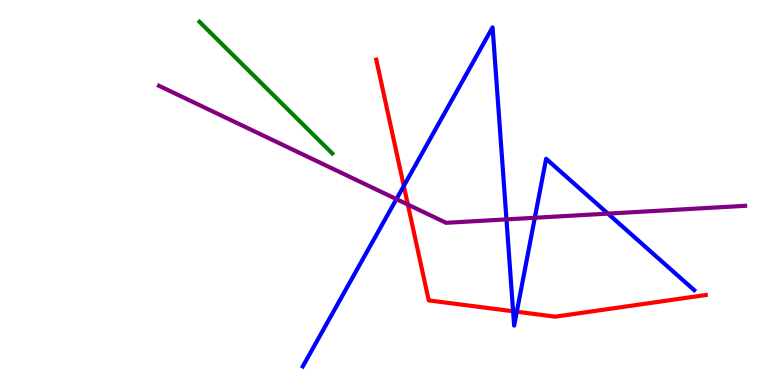[{'lines': ['blue', 'red'], 'intersections': [{'x': 5.21, 'y': 5.17}, {'x': 6.62, 'y': 1.92}, {'x': 6.67, 'y': 1.9}]}, {'lines': ['green', 'red'], 'intersections': []}, {'lines': ['purple', 'red'], 'intersections': [{'x': 5.26, 'y': 4.69}]}, {'lines': ['blue', 'green'], 'intersections': []}, {'lines': ['blue', 'purple'], 'intersections': [{'x': 5.12, 'y': 4.83}, {'x': 6.53, 'y': 4.3}, {'x': 6.9, 'y': 4.34}, {'x': 7.84, 'y': 4.45}]}, {'lines': ['green', 'purple'], 'intersections': []}]